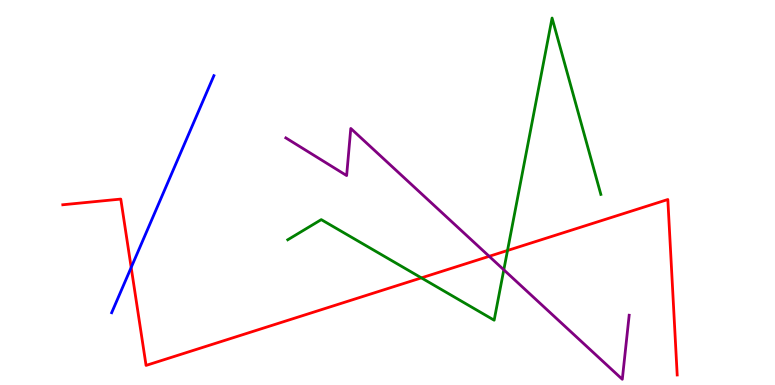[{'lines': ['blue', 'red'], 'intersections': [{'x': 1.69, 'y': 3.05}]}, {'lines': ['green', 'red'], 'intersections': [{'x': 5.44, 'y': 2.78}, {'x': 6.55, 'y': 3.49}]}, {'lines': ['purple', 'red'], 'intersections': [{'x': 6.31, 'y': 3.34}]}, {'lines': ['blue', 'green'], 'intersections': []}, {'lines': ['blue', 'purple'], 'intersections': []}, {'lines': ['green', 'purple'], 'intersections': [{'x': 6.5, 'y': 2.99}]}]